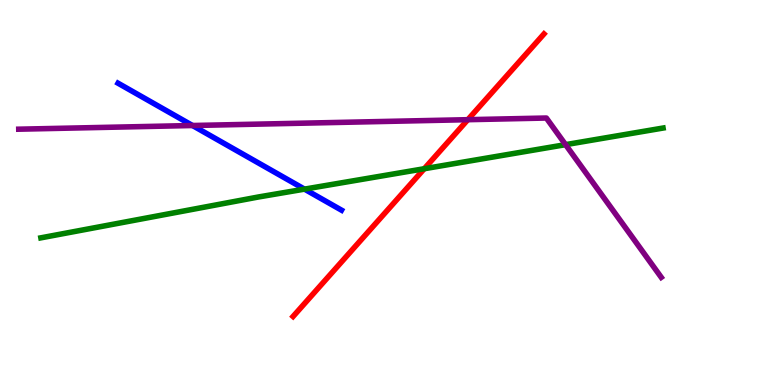[{'lines': ['blue', 'red'], 'intersections': []}, {'lines': ['green', 'red'], 'intersections': [{'x': 5.47, 'y': 5.62}]}, {'lines': ['purple', 'red'], 'intersections': [{'x': 6.04, 'y': 6.89}]}, {'lines': ['blue', 'green'], 'intersections': [{'x': 3.93, 'y': 5.09}]}, {'lines': ['blue', 'purple'], 'intersections': [{'x': 2.48, 'y': 6.74}]}, {'lines': ['green', 'purple'], 'intersections': [{'x': 7.3, 'y': 6.24}]}]